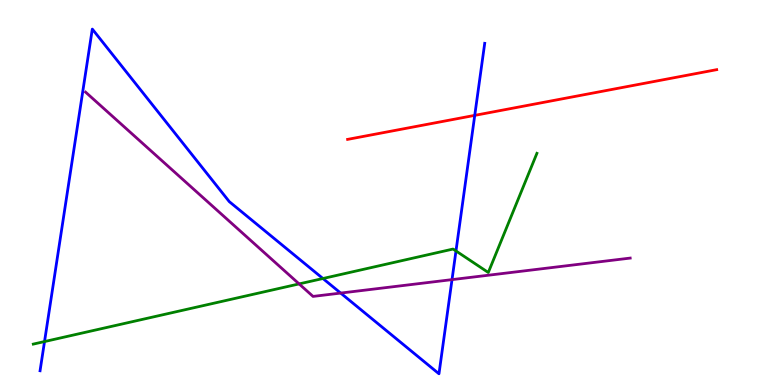[{'lines': ['blue', 'red'], 'intersections': [{'x': 6.13, 'y': 7.0}]}, {'lines': ['green', 'red'], 'intersections': []}, {'lines': ['purple', 'red'], 'intersections': []}, {'lines': ['blue', 'green'], 'intersections': [{'x': 0.575, 'y': 1.13}, {'x': 4.17, 'y': 2.77}, {'x': 5.88, 'y': 3.48}]}, {'lines': ['blue', 'purple'], 'intersections': [{'x': 4.4, 'y': 2.39}, {'x': 5.83, 'y': 2.74}]}, {'lines': ['green', 'purple'], 'intersections': [{'x': 3.86, 'y': 2.63}]}]